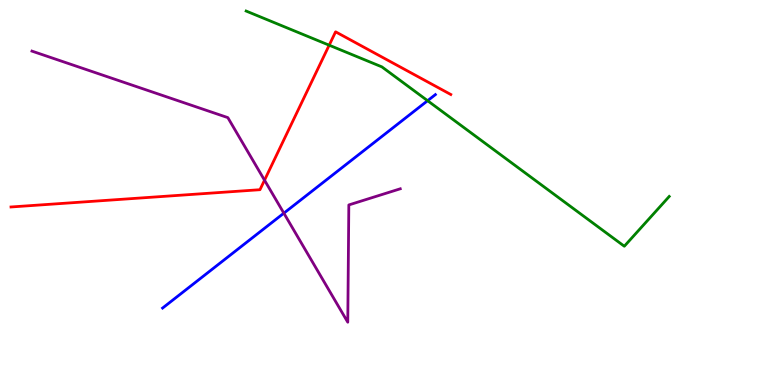[{'lines': ['blue', 'red'], 'intersections': []}, {'lines': ['green', 'red'], 'intersections': [{'x': 4.25, 'y': 8.83}]}, {'lines': ['purple', 'red'], 'intersections': [{'x': 3.41, 'y': 5.32}]}, {'lines': ['blue', 'green'], 'intersections': [{'x': 5.52, 'y': 7.38}]}, {'lines': ['blue', 'purple'], 'intersections': [{'x': 3.66, 'y': 4.46}]}, {'lines': ['green', 'purple'], 'intersections': []}]